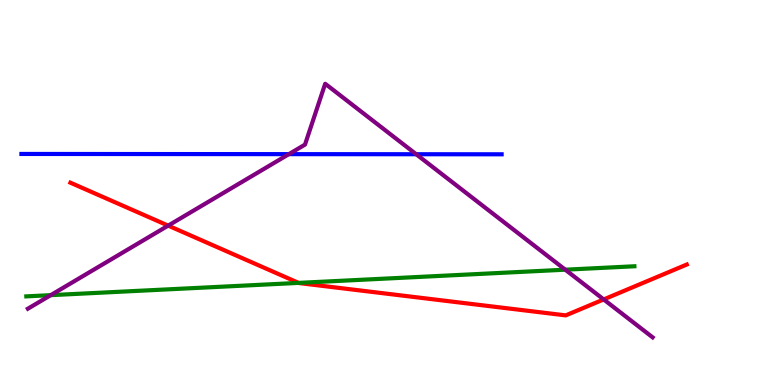[{'lines': ['blue', 'red'], 'intersections': []}, {'lines': ['green', 'red'], 'intersections': [{'x': 3.85, 'y': 2.65}]}, {'lines': ['purple', 'red'], 'intersections': [{'x': 2.17, 'y': 4.14}, {'x': 7.79, 'y': 2.22}]}, {'lines': ['blue', 'green'], 'intersections': []}, {'lines': ['blue', 'purple'], 'intersections': [{'x': 3.73, 'y': 6.0}, {'x': 5.37, 'y': 5.99}]}, {'lines': ['green', 'purple'], 'intersections': [{'x': 0.655, 'y': 2.33}, {'x': 7.29, 'y': 3.0}]}]